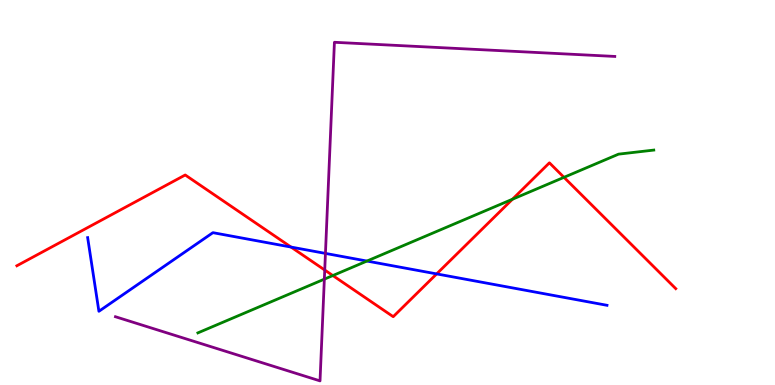[{'lines': ['blue', 'red'], 'intersections': [{'x': 3.76, 'y': 3.58}, {'x': 5.63, 'y': 2.89}]}, {'lines': ['green', 'red'], 'intersections': [{'x': 4.29, 'y': 2.84}, {'x': 6.61, 'y': 4.83}, {'x': 7.28, 'y': 5.39}]}, {'lines': ['purple', 'red'], 'intersections': [{'x': 4.19, 'y': 2.99}]}, {'lines': ['blue', 'green'], 'intersections': [{'x': 4.73, 'y': 3.22}]}, {'lines': ['blue', 'purple'], 'intersections': [{'x': 4.2, 'y': 3.42}]}, {'lines': ['green', 'purple'], 'intersections': [{'x': 4.19, 'y': 2.75}]}]